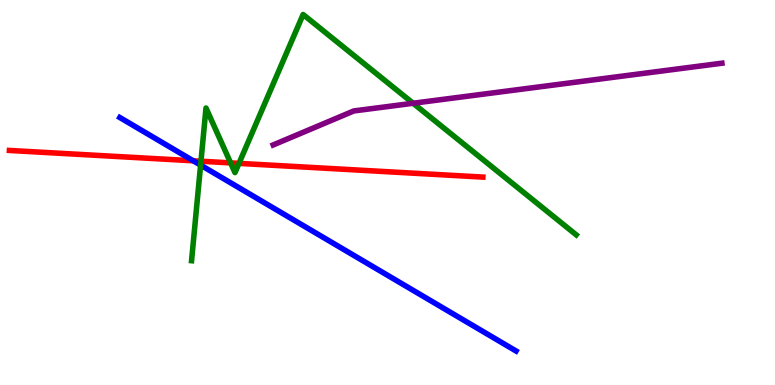[{'lines': ['blue', 'red'], 'intersections': [{'x': 2.49, 'y': 5.82}]}, {'lines': ['green', 'red'], 'intersections': [{'x': 2.59, 'y': 5.81}, {'x': 2.98, 'y': 5.77}, {'x': 3.08, 'y': 5.76}]}, {'lines': ['purple', 'red'], 'intersections': []}, {'lines': ['blue', 'green'], 'intersections': [{'x': 2.59, 'y': 5.71}]}, {'lines': ['blue', 'purple'], 'intersections': []}, {'lines': ['green', 'purple'], 'intersections': [{'x': 5.33, 'y': 7.32}]}]